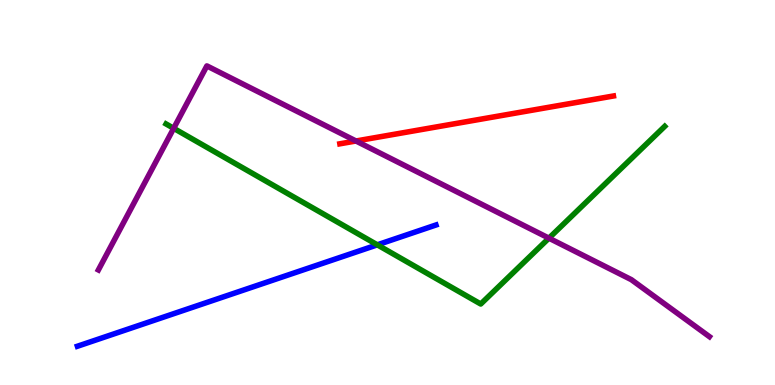[{'lines': ['blue', 'red'], 'intersections': []}, {'lines': ['green', 'red'], 'intersections': []}, {'lines': ['purple', 'red'], 'intersections': [{'x': 4.59, 'y': 6.34}]}, {'lines': ['blue', 'green'], 'intersections': [{'x': 4.87, 'y': 3.64}]}, {'lines': ['blue', 'purple'], 'intersections': []}, {'lines': ['green', 'purple'], 'intersections': [{'x': 2.24, 'y': 6.67}, {'x': 7.08, 'y': 3.81}]}]